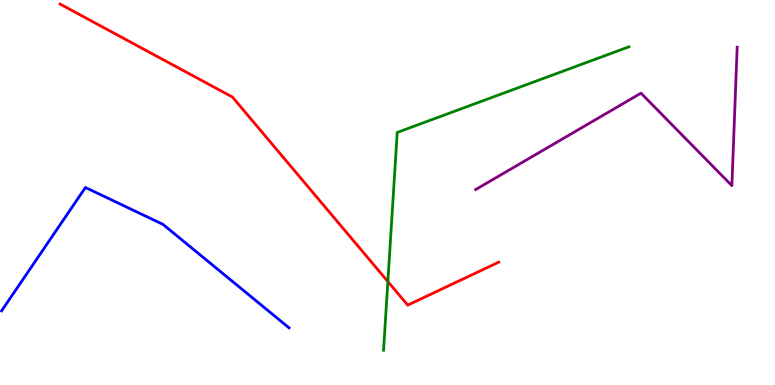[{'lines': ['blue', 'red'], 'intersections': []}, {'lines': ['green', 'red'], 'intersections': [{'x': 5.0, 'y': 2.69}]}, {'lines': ['purple', 'red'], 'intersections': []}, {'lines': ['blue', 'green'], 'intersections': []}, {'lines': ['blue', 'purple'], 'intersections': []}, {'lines': ['green', 'purple'], 'intersections': []}]